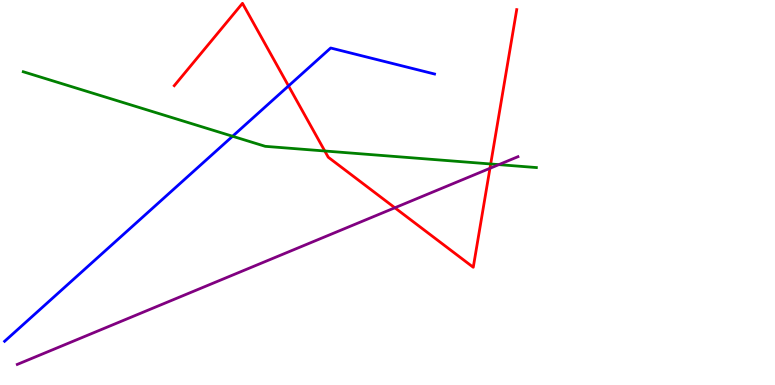[{'lines': ['blue', 'red'], 'intersections': [{'x': 3.72, 'y': 7.77}]}, {'lines': ['green', 'red'], 'intersections': [{'x': 4.19, 'y': 6.08}, {'x': 6.33, 'y': 5.74}]}, {'lines': ['purple', 'red'], 'intersections': [{'x': 5.09, 'y': 4.6}, {'x': 6.32, 'y': 5.63}]}, {'lines': ['blue', 'green'], 'intersections': [{'x': 3.0, 'y': 6.46}]}, {'lines': ['blue', 'purple'], 'intersections': []}, {'lines': ['green', 'purple'], 'intersections': [{'x': 6.44, 'y': 5.72}]}]